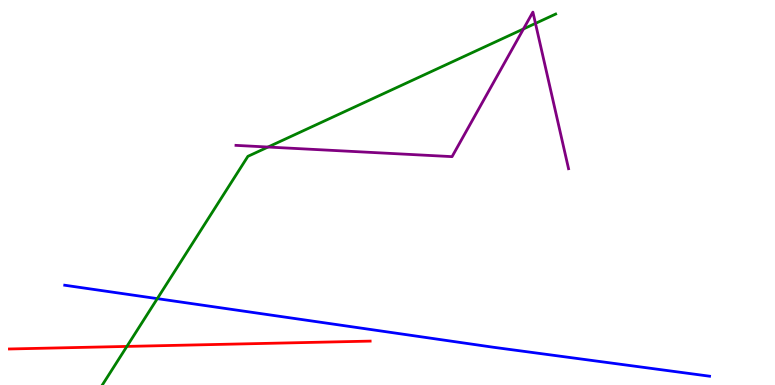[{'lines': ['blue', 'red'], 'intersections': []}, {'lines': ['green', 'red'], 'intersections': [{'x': 1.64, 'y': 1.0}]}, {'lines': ['purple', 'red'], 'intersections': []}, {'lines': ['blue', 'green'], 'intersections': [{'x': 2.03, 'y': 2.24}]}, {'lines': ['blue', 'purple'], 'intersections': []}, {'lines': ['green', 'purple'], 'intersections': [{'x': 3.46, 'y': 6.18}, {'x': 6.75, 'y': 9.25}, {'x': 6.91, 'y': 9.39}]}]